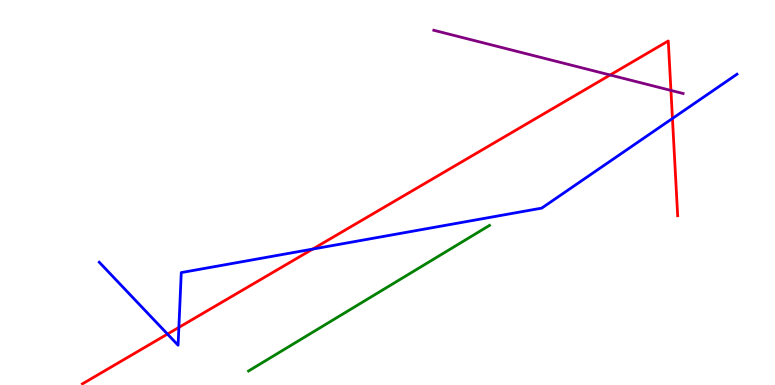[{'lines': ['blue', 'red'], 'intersections': [{'x': 2.16, 'y': 1.32}, {'x': 2.31, 'y': 1.5}, {'x': 4.03, 'y': 3.53}, {'x': 8.68, 'y': 6.92}]}, {'lines': ['green', 'red'], 'intersections': []}, {'lines': ['purple', 'red'], 'intersections': [{'x': 7.87, 'y': 8.05}, {'x': 8.66, 'y': 7.65}]}, {'lines': ['blue', 'green'], 'intersections': []}, {'lines': ['blue', 'purple'], 'intersections': []}, {'lines': ['green', 'purple'], 'intersections': []}]